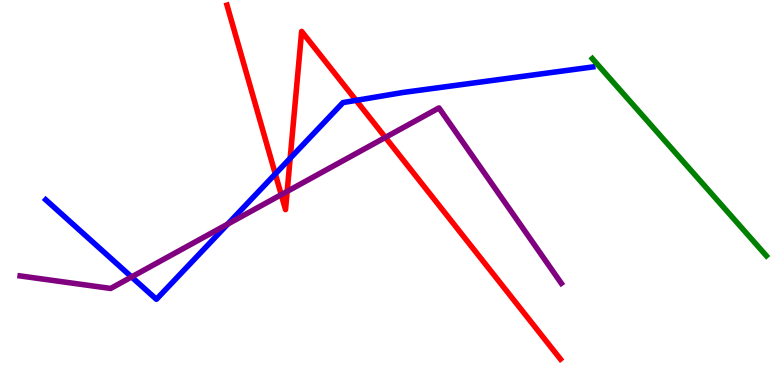[{'lines': ['blue', 'red'], 'intersections': [{'x': 3.55, 'y': 5.48}, {'x': 3.74, 'y': 5.89}, {'x': 4.59, 'y': 7.39}]}, {'lines': ['green', 'red'], 'intersections': []}, {'lines': ['purple', 'red'], 'intersections': [{'x': 3.63, 'y': 4.94}, {'x': 3.71, 'y': 5.03}, {'x': 4.97, 'y': 6.43}]}, {'lines': ['blue', 'green'], 'intersections': []}, {'lines': ['blue', 'purple'], 'intersections': [{'x': 1.7, 'y': 2.81}, {'x': 2.94, 'y': 4.18}]}, {'lines': ['green', 'purple'], 'intersections': []}]